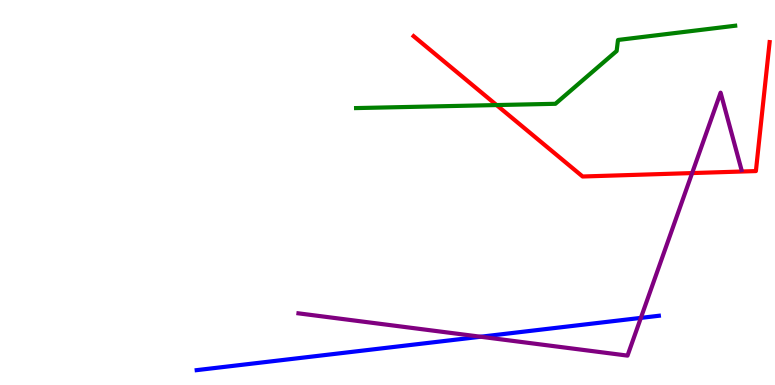[{'lines': ['blue', 'red'], 'intersections': []}, {'lines': ['green', 'red'], 'intersections': [{'x': 6.41, 'y': 7.27}]}, {'lines': ['purple', 'red'], 'intersections': [{'x': 8.93, 'y': 5.5}]}, {'lines': ['blue', 'green'], 'intersections': []}, {'lines': ['blue', 'purple'], 'intersections': [{'x': 6.2, 'y': 1.25}, {'x': 8.27, 'y': 1.74}]}, {'lines': ['green', 'purple'], 'intersections': []}]